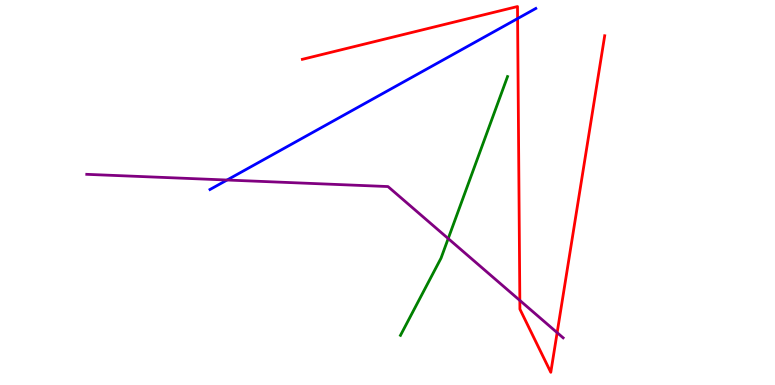[{'lines': ['blue', 'red'], 'intersections': [{'x': 6.68, 'y': 9.52}]}, {'lines': ['green', 'red'], 'intersections': []}, {'lines': ['purple', 'red'], 'intersections': [{'x': 6.71, 'y': 2.2}, {'x': 7.19, 'y': 1.36}]}, {'lines': ['blue', 'green'], 'intersections': []}, {'lines': ['blue', 'purple'], 'intersections': [{'x': 2.93, 'y': 5.32}]}, {'lines': ['green', 'purple'], 'intersections': [{'x': 5.78, 'y': 3.8}]}]